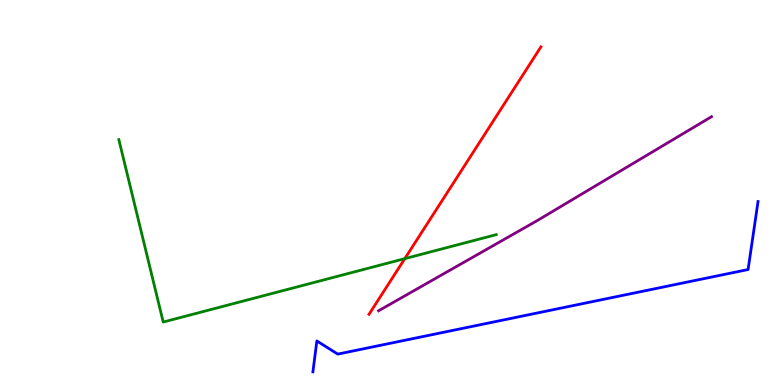[{'lines': ['blue', 'red'], 'intersections': []}, {'lines': ['green', 'red'], 'intersections': [{'x': 5.22, 'y': 3.28}]}, {'lines': ['purple', 'red'], 'intersections': []}, {'lines': ['blue', 'green'], 'intersections': []}, {'lines': ['blue', 'purple'], 'intersections': []}, {'lines': ['green', 'purple'], 'intersections': []}]